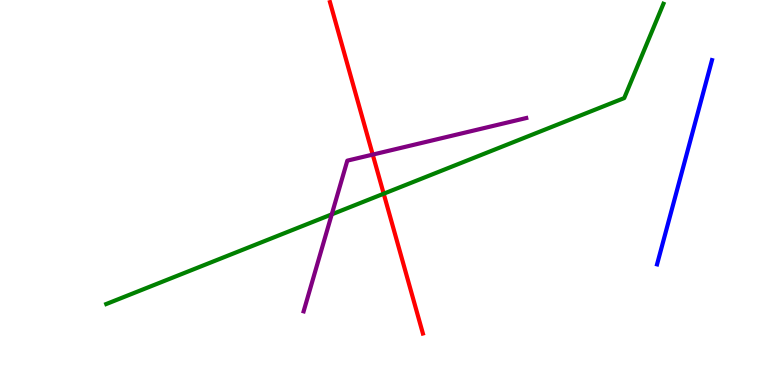[{'lines': ['blue', 'red'], 'intersections': []}, {'lines': ['green', 'red'], 'intersections': [{'x': 4.95, 'y': 4.97}]}, {'lines': ['purple', 'red'], 'intersections': [{'x': 4.81, 'y': 5.98}]}, {'lines': ['blue', 'green'], 'intersections': []}, {'lines': ['blue', 'purple'], 'intersections': []}, {'lines': ['green', 'purple'], 'intersections': [{'x': 4.28, 'y': 4.43}]}]